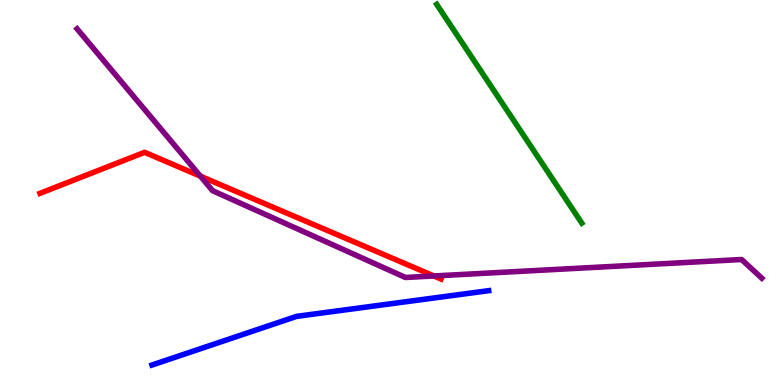[{'lines': ['blue', 'red'], 'intersections': []}, {'lines': ['green', 'red'], 'intersections': []}, {'lines': ['purple', 'red'], 'intersections': [{'x': 2.59, 'y': 5.42}, {'x': 5.6, 'y': 2.83}]}, {'lines': ['blue', 'green'], 'intersections': []}, {'lines': ['blue', 'purple'], 'intersections': []}, {'lines': ['green', 'purple'], 'intersections': []}]